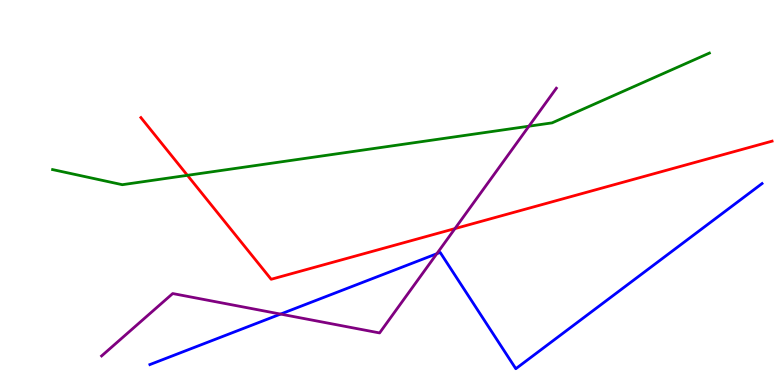[{'lines': ['blue', 'red'], 'intersections': []}, {'lines': ['green', 'red'], 'intersections': [{'x': 2.42, 'y': 5.45}]}, {'lines': ['purple', 'red'], 'intersections': [{'x': 5.87, 'y': 4.06}]}, {'lines': ['blue', 'green'], 'intersections': []}, {'lines': ['blue', 'purple'], 'intersections': [{'x': 3.62, 'y': 1.84}, {'x': 5.64, 'y': 3.41}]}, {'lines': ['green', 'purple'], 'intersections': [{'x': 6.82, 'y': 6.72}]}]